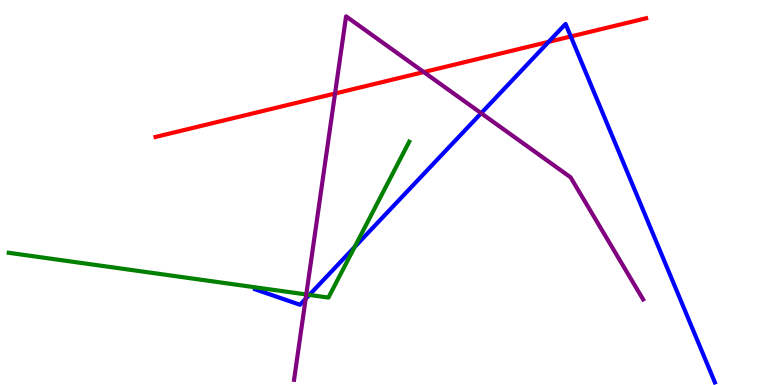[{'lines': ['blue', 'red'], 'intersections': [{'x': 7.08, 'y': 8.91}, {'x': 7.37, 'y': 9.05}]}, {'lines': ['green', 'red'], 'intersections': []}, {'lines': ['purple', 'red'], 'intersections': [{'x': 4.32, 'y': 7.57}, {'x': 5.47, 'y': 8.13}]}, {'lines': ['blue', 'green'], 'intersections': [{'x': 3.99, 'y': 2.34}, {'x': 4.58, 'y': 3.58}]}, {'lines': ['blue', 'purple'], 'intersections': [{'x': 3.94, 'y': 2.24}, {'x': 6.21, 'y': 7.06}]}, {'lines': ['green', 'purple'], 'intersections': [{'x': 3.95, 'y': 2.35}]}]